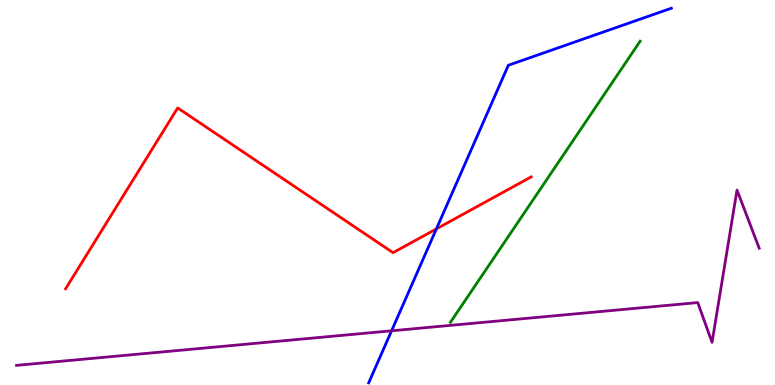[{'lines': ['blue', 'red'], 'intersections': [{'x': 5.63, 'y': 4.05}]}, {'lines': ['green', 'red'], 'intersections': []}, {'lines': ['purple', 'red'], 'intersections': []}, {'lines': ['blue', 'green'], 'intersections': []}, {'lines': ['blue', 'purple'], 'intersections': [{'x': 5.05, 'y': 1.41}]}, {'lines': ['green', 'purple'], 'intersections': []}]